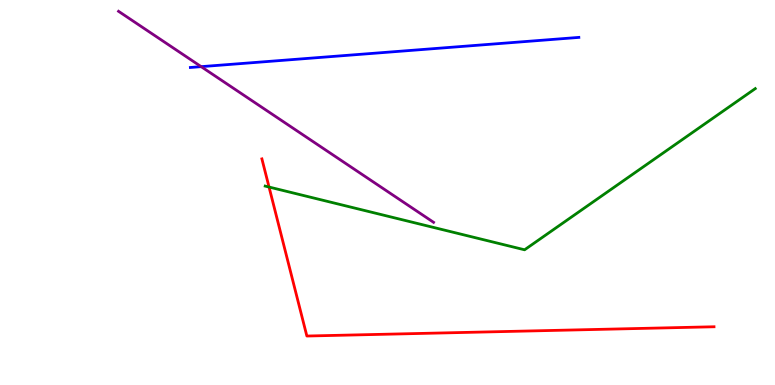[{'lines': ['blue', 'red'], 'intersections': []}, {'lines': ['green', 'red'], 'intersections': [{'x': 3.47, 'y': 5.14}]}, {'lines': ['purple', 'red'], 'intersections': []}, {'lines': ['blue', 'green'], 'intersections': []}, {'lines': ['blue', 'purple'], 'intersections': [{'x': 2.6, 'y': 8.27}]}, {'lines': ['green', 'purple'], 'intersections': []}]